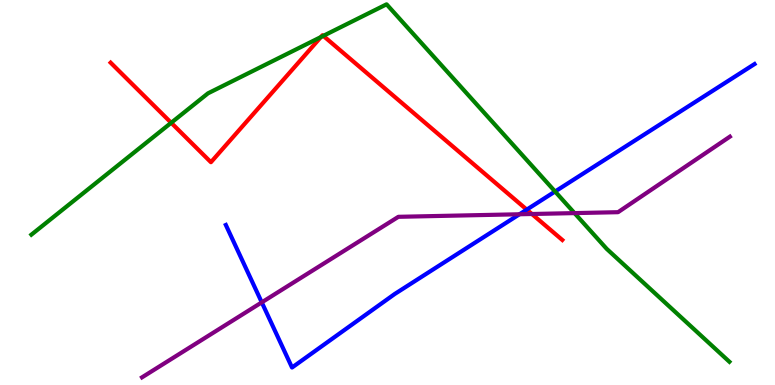[{'lines': ['blue', 'red'], 'intersections': [{'x': 6.8, 'y': 4.56}]}, {'lines': ['green', 'red'], 'intersections': [{'x': 2.21, 'y': 6.81}, {'x': 4.14, 'y': 9.04}, {'x': 4.17, 'y': 9.07}]}, {'lines': ['purple', 'red'], 'intersections': [{'x': 6.86, 'y': 4.44}]}, {'lines': ['blue', 'green'], 'intersections': [{'x': 7.16, 'y': 5.03}]}, {'lines': ['blue', 'purple'], 'intersections': [{'x': 3.38, 'y': 2.15}, {'x': 6.7, 'y': 4.43}]}, {'lines': ['green', 'purple'], 'intersections': [{'x': 7.41, 'y': 4.46}]}]